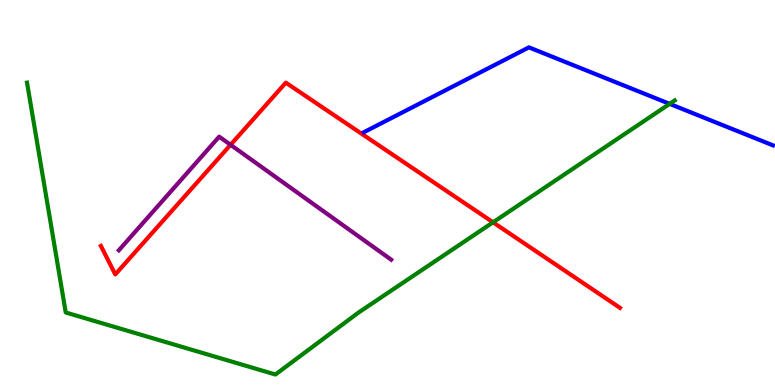[{'lines': ['blue', 'red'], 'intersections': []}, {'lines': ['green', 'red'], 'intersections': [{'x': 6.36, 'y': 4.23}]}, {'lines': ['purple', 'red'], 'intersections': [{'x': 2.98, 'y': 6.24}]}, {'lines': ['blue', 'green'], 'intersections': [{'x': 8.64, 'y': 7.3}]}, {'lines': ['blue', 'purple'], 'intersections': []}, {'lines': ['green', 'purple'], 'intersections': []}]